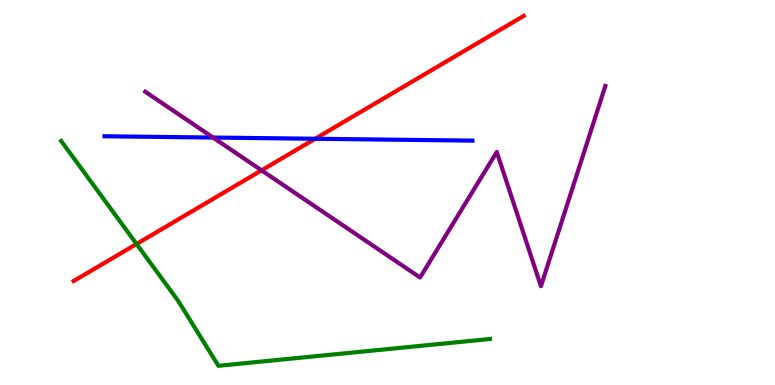[{'lines': ['blue', 'red'], 'intersections': [{'x': 4.07, 'y': 6.4}]}, {'lines': ['green', 'red'], 'intersections': [{'x': 1.76, 'y': 3.66}]}, {'lines': ['purple', 'red'], 'intersections': [{'x': 3.38, 'y': 5.58}]}, {'lines': ['blue', 'green'], 'intersections': []}, {'lines': ['blue', 'purple'], 'intersections': [{'x': 2.75, 'y': 6.43}]}, {'lines': ['green', 'purple'], 'intersections': []}]